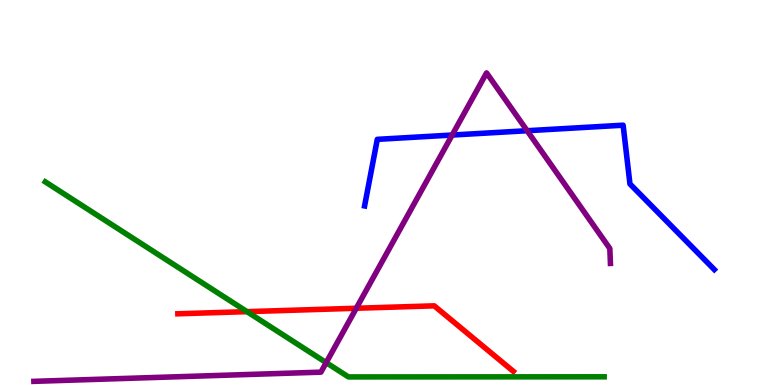[{'lines': ['blue', 'red'], 'intersections': []}, {'lines': ['green', 'red'], 'intersections': [{'x': 3.19, 'y': 1.91}]}, {'lines': ['purple', 'red'], 'intersections': [{'x': 4.6, 'y': 1.99}]}, {'lines': ['blue', 'green'], 'intersections': []}, {'lines': ['blue', 'purple'], 'intersections': [{'x': 5.83, 'y': 6.49}, {'x': 6.8, 'y': 6.6}]}, {'lines': ['green', 'purple'], 'intersections': [{'x': 4.21, 'y': 0.581}]}]